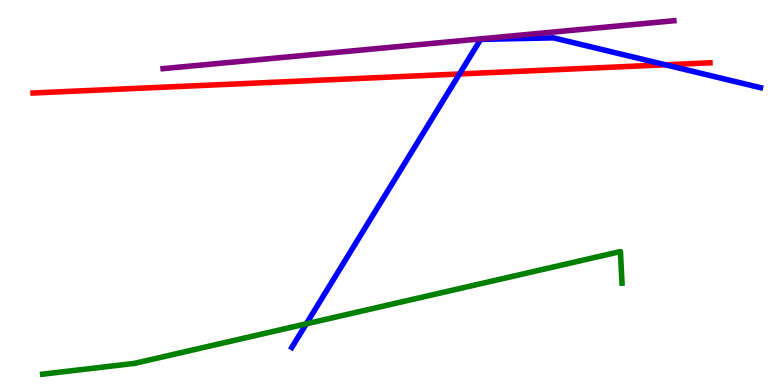[{'lines': ['blue', 'red'], 'intersections': [{'x': 5.93, 'y': 8.08}, {'x': 8.59, 'y': 8.32}]}, {'lines': ['green', 'red'], 'intersections': []}, {'lines': ['purple', 'red'], 'intersections': []}, {'lines': ['blue', 'green'], 'intersections': [{'x': 3.95, 'y': 1.59}]}, {'lines': ['blue', 'purple'], 'intersections': []}, {'lines': ['green', 'purple'], 'intersections': []}]